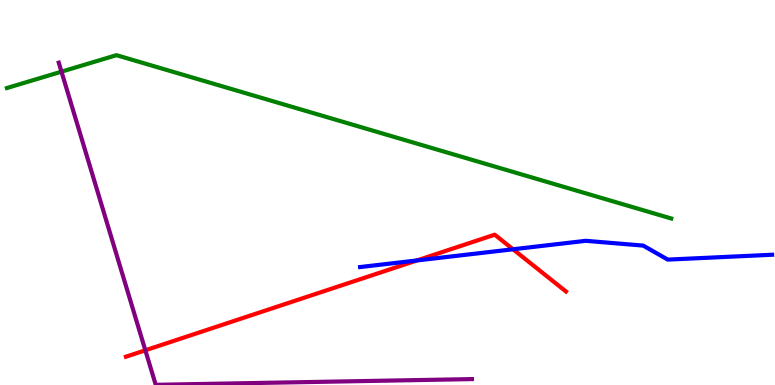[{'lines': ['blue', 'red'], 'intersections': [{'x': 5.38, 'y': 3.23}, {'x': 6.62, 'y': 3.53}]}, {'lines': ['green', 'red'], 'intersections': []}, {'lines': ['purple', 'red'], 'intersections': [{'x': 1.88, 'y': 0.902}]}, {'lines': ['blue', 'green'], 'intersections': []}, {'lines': ['blue', 'purple'], 'intersections': []}, {'lines': ['green', 'purple'], 'intersections': [{'x': 0.793, 'y': 8.14}]}]